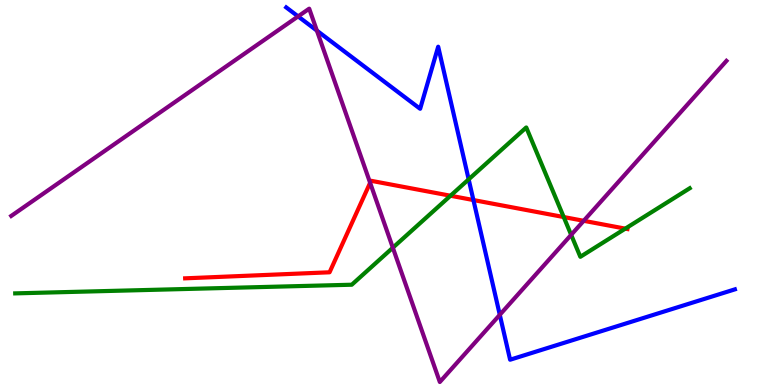[{'lines': ['blue', 'red'], 'intersections': [{'x': 6.11, 'y': 4.8}]}, {'lines': ['green', 'red'], 'intersections': [{'x': 5.81, 'y': 4.92}, {'x': 7.27, 'y': 4.36}, {'x': 8.07, 'y': 4.06}]}, {'lines': ['purple', 'red'], 'intersections': [{'x': 4.78, 'y': 5.25}, {'x': 7.53, 'y': 4.26}]}, {'lines': ['blue', 'green'], 'intersections': [{'x': 6.05, 'y': 5.34}]}, {'lines': ['blue', 'purple'], 'intersections': [{'x': 3.85, 'y': 9.57}, {'x': 4.09, 'y': 9.2}, {'x': 6.45, 'y': 1.82}]}, {'lines': ['green', 'purple'], 'intersections': [{'x': 5.07, 'y': 3.57}, {'x': 7.37, 'y': 3.9}]}]